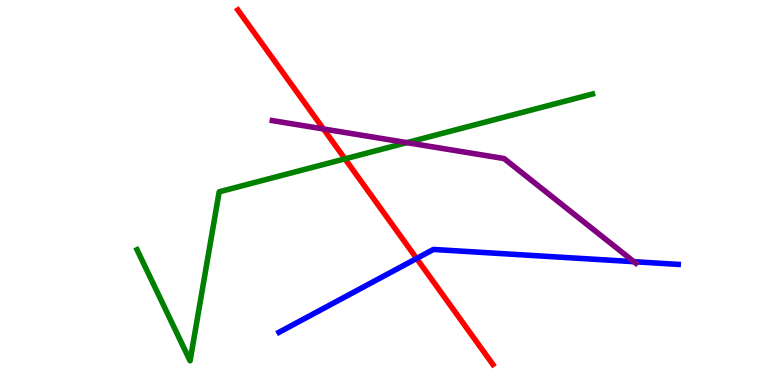[{'lines': ['blue', 'red'], 'intersections': [{'x': 5.38, 'y': 3.29}]}, {'lines': ['green', 'red'], 'intersections': [{'x': 4.45, 'y': 5.87}]}, {'lines': ['purple', 'red'], 'intersections': [{'x': 4.17, 'y': 6.65}]}, {'lines': ['blue', 'green'], 'intersections': []}, {'lines': ['blue', 'purple'], 'intersections': [{'x': 8.18, 'y': 3.2}]}, {'lines': ['green', 'purple'], 'intersections': [{'x': 5.25, 'y': 6.3}]}]